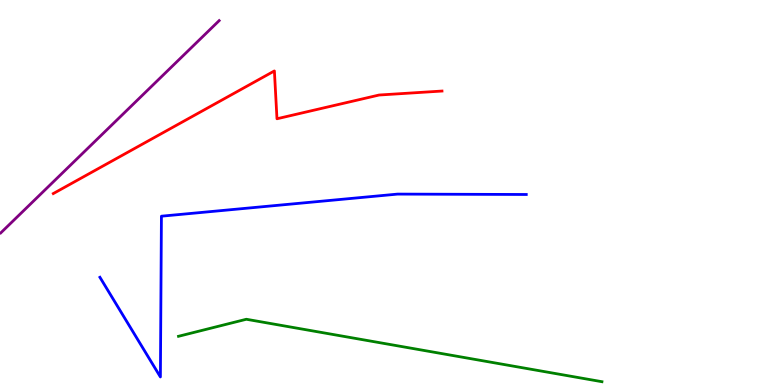[{'lines': ['blue', 'red'], 'intersections': []}, {'lines': ['green', 'red'], 'intersections': []}, {'lines': ['purple', 'red'], 'intersections': []}, {'lines': ['blue', 'green'], 'intersections': []}, {'lines': ['blue', 'purple'], 'intersections': []}, {'lines': ['green', 'purple'], 'intersections': []}]